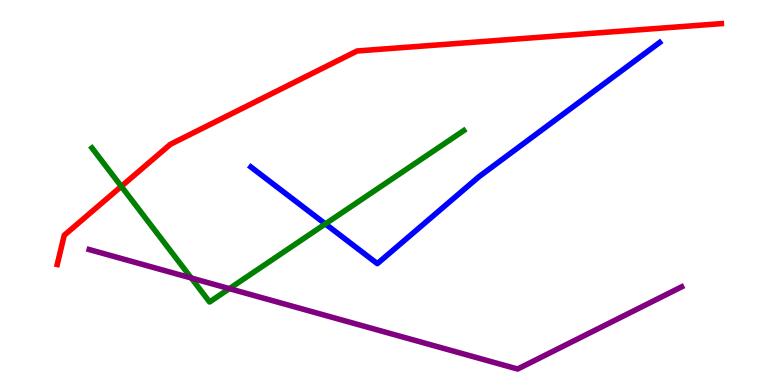[{'lines': ['blue', 'red'], 'intersections': []}, {'lines': ['green', 'red'], 'intersections': [{'x': 1.57, 'y': 5.16}]}, {'lines': ['purple', 'red'], 'intersections': []}, {'lines': ['blue', 'green'], 'intersections': [{'x': 4.2, 'y': 4.18}]}, {'lines': ['blue', 'purple'], 'intersections': []}, {'lines': ['green', 'purple'], 'intersections': [{'x': 2.47, 'y': 2.78}, {'x': 2.96, 'y': 2.5}]}]